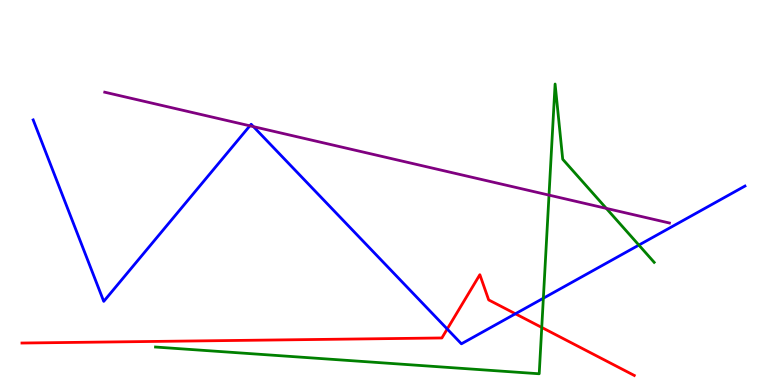[{'lines': ['blue', 'red'], 'intersections': [{'x': 5.77, 'y': 1.45}, {'x': 6.65, 'y': 1.85}]}, {'lines': ['green', 'red'], 'intersections': [{'x': 6.99, 'y': 1.49}]}, {'lines': ['purple', 'red'], 'intersections': []}, {'lines': ['blue', 'green'], 'intersections': [{'x': 7.01, 'y': 2.25}, {'x': 8.24, 'y': 3.63}]}, {'lines': ['blue', 'purple'], 'intersections': [{'x': 3.22, 'y': 6.73}, {'x': 3.27, 'y': 6.71}]}, {'lines': ['green', 'purple'], 'intersections': [{'x': 7.08, 'y': 4.93}, {'x': 7.82, 'y': 4.59}]}]